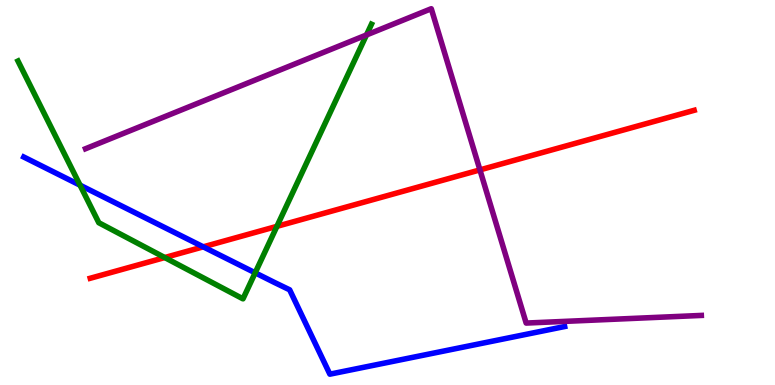[{'lines': ['blue', 'red'], 'intersections': [{'x': 2.62, 'y': 3.59}]}, {'lines': ['green', 'red'], 'intersections': [{'x': 2.13, 'y': 3.31}, {'x': 3.57, 'y': 4.12}]}, {'lines': ['purple', 'red'], 'intersections': [{'x': 6.19, 'y': 5.59}]}, {'lines': ['blue', 'green'], 'intersections': [{'x': 1.03, 'y': 5.19}, {'x': 3.29, 'y': 2.91}]}, {'lines': ['blue', 'purple'], 'intersections': []}, {'lines': ['green', 'purple'], 'intersections': [{'x': 4.73, 'y': 9.09}]}]